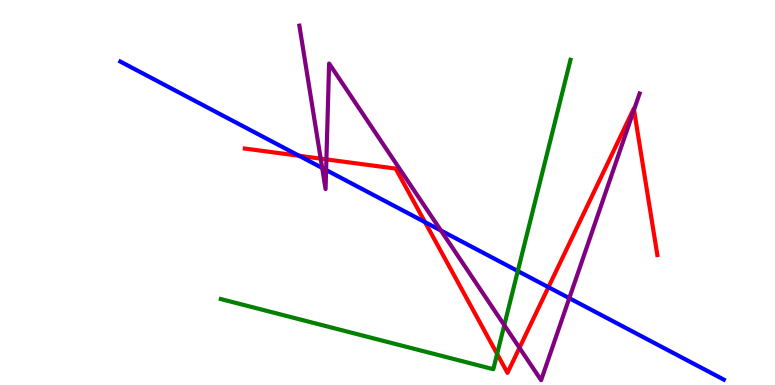[{'lines': ['blue', 'red'], 'intersections': [{'x': 3.86, 'y': 5.95}, {'x': 5.48, 'y': 4.23}, {'x': 7.08, 'y': 2.54}]}, {'lines': ['green', 'red'], 'intersections': [{'x': 6.41, 'y': 0.807}]}, {'lines': ['purple', 'red'], 'intersections': [{'x': 4.14, 'y': 5.88}, {'x': 4.21, 'y': 5.86}, {'x': 6.7, 'y': 0.966}, {'x': 8.18, 'y': 7.15}]}, {'lines': ['blue', 'green'], 'intersections': [{'x': 6.68, 'y': 2.96}]}, {'lines': ['blue', 'purple'], 'intersections': [{'x': 4.16, 'y': 5.64}, {'x': 4.21, 'y': 5.58}, {'x': 5.69, 'y': 4.01}, {'x': 7.35, 'y': 2.26}]}, {'lines': ['green', 'purple'], 'intersections': [{'x': 6.51, 'y': 1.55}]}]